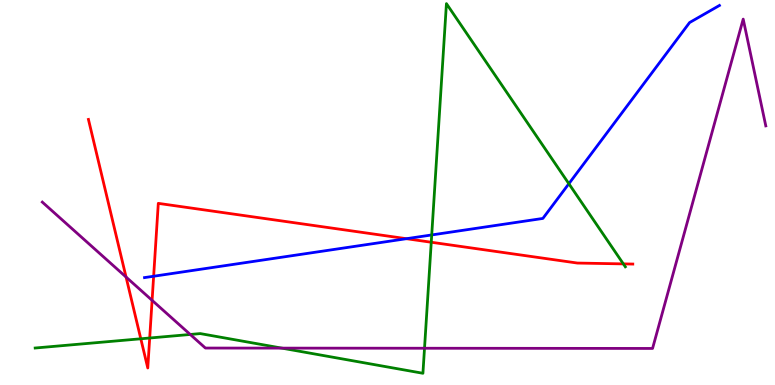[{'lines': ['blue', 'red'], 'intersections': [{'x': 1.98, 'y': 2.82}, {'x': 5.24, 'y': 3.8}]}, {'lines': ['green', 'red'], 'intersections': [{'x': 1.82, 'y': 1.2}, {'x': 1.93, 'y': 1.22}, {'x': 5.56, 'y': 3.71}, {'x': 8.04, 'y': 3.15}]}, {'lines': ['purple', 'red'], 'intersections': [{'x': 1.63, 'y': 2.8}, {'x': 1.96, 'y': 2.2}]}, {'lines': ['blue', 'green'], 'intersections': [{'x': 5.57, 'y': 3.9}, {'x': 7.34, 'y': 5.23}]}, {'lines': ['blue', 'purple'], 'intersections': []}, {'lines': ['green', 'purple'], 'intersections': [{'x': 2.45, 'y': 1.31}, {'x': 3.64, 'y': 0.958}, {'x': 5.48, 'y': 0.955}]}]